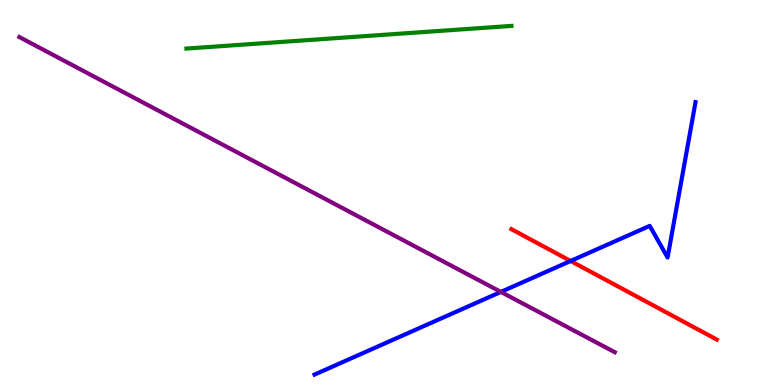[{'lines': ['blue', 'red'], 'intersections': [{'x': 7.36, 'y': 3.22}]}, {'lines': ['green', 'red'], 'intersections': []}, {'lines': ['purple', 'red'], 'intersections': []}, {'lines': ['blue', 'green'], 'intersections': []}, {'lines': ['blue', 'purple'], 'intersections': [{'x': 6.46, 'y': 2.42}]}, {'lines': ['green', 'purple'], 'intersections': []}]